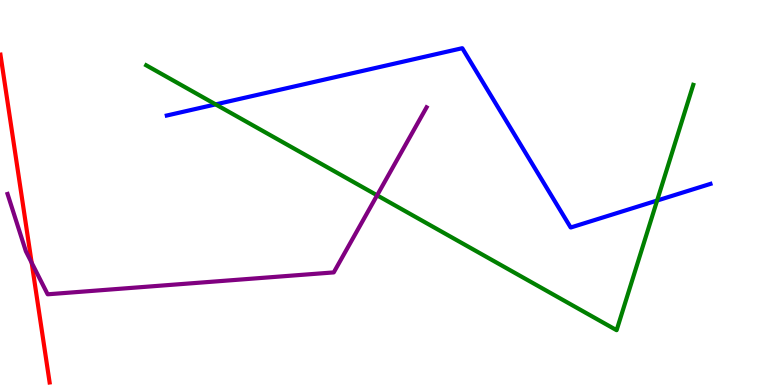[{'lines': ['blue', 'red'], 'intersections': []}, {'lines': ['green', 'red'], 'intersections': []}, {'lines': ['purple', 'red'], 'intersections': [{'x': 0.409, 'y': 3.18}]}, {'lines': ['blue', 'green'], 'intersections': [{'x': 2.78, 'y': 7.29}, {'x': 8.48, 'y': 4.79}]}, {'lines': ['blue', 'purple'], 'intersections': []}, {'lines': ['green', 'purple'], 'intersections': [{'x': 4.87, 'y': 4.93}]}]